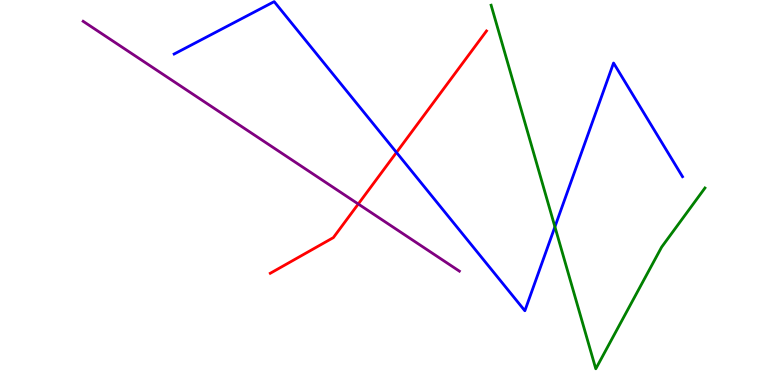[{'lines': ['blue', 'red'], 'intersections': [{'x': 5.12, 'y': 6.04}]}, {'lines': ['green', 'red'], 'intersections': []}, {'lines': ['purple', 'red'], 'intersections': [{'x': 4.62, 'y': 4.7}]}, {'lines': ['blue', 'green'], 'intersections': [{'x': 7.16, 'y': 4.11}]}, {'lines': ['blue', 'purple'], 'intersections': []}, {'lines': ['green', 'purple'], 'intersections': []}]